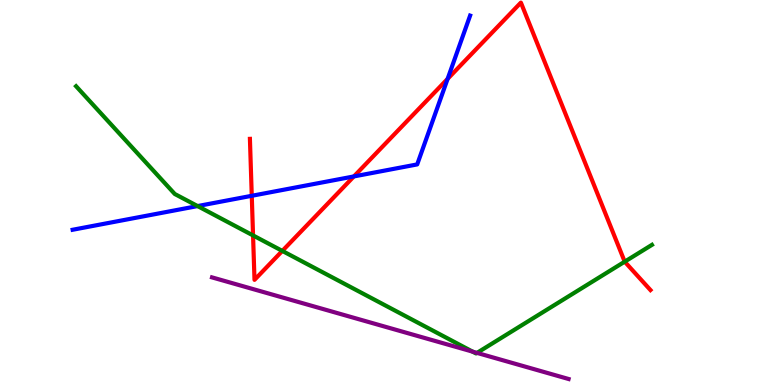[{'lines': ['blue', 'red'], 'intersections': [{'x': 3.25, 'y': 4.91}, {'x': 4.57, 'y': 5.42}, {'x': 5.78, 'y': 7.95}]}, {'lines': ['green', 'red'], 'intersections': [{'x': 3.27, 'y': 3.88}, {'x': 3.64, 'y': 3.48}, {'x': 8.06, 'y': 3.2}]}, {'lines': ['purple', 'red'], 'intersections': []}, {'lines': ['blue', 'green'], 'intersections': [{'x': 2.55, 'y': 4.65}]}, {'lines': ['blue', 'purple'], 'intersections': []}, {'lines': ['green', 'purple'], 'intersections': [{'x': 6.1, 'y': 0.866}, {'x': 6.15, 'y': 0.834}]}]